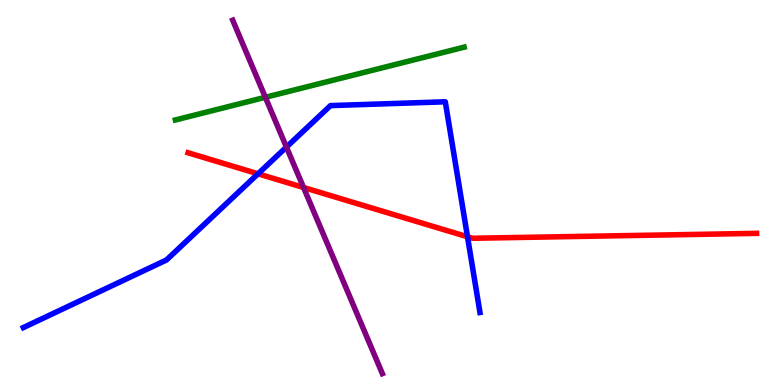[{'lines': ['blue', 'red'], 'intersections': [{'x': 3.33, 'y': 5.49}, {'x': 6.03, 'y': 3.85}]}, {'lines': ['green', 'red'], 'intersections': []}, {'lines': ['purple', 'red'], 'intersections': [{'x': 3.92, 'y': 5.13}]}, {'lines': ['blue', 'green'], 'intersections': []}, {'lines': ['blue', 'purple'], 'intersections': [{'x': 3.7, 'y': 6.18}]}, {'lines': ['green', 'purple'], 'intersections': [{'x': 3.42, 'y': 7.47}]}]